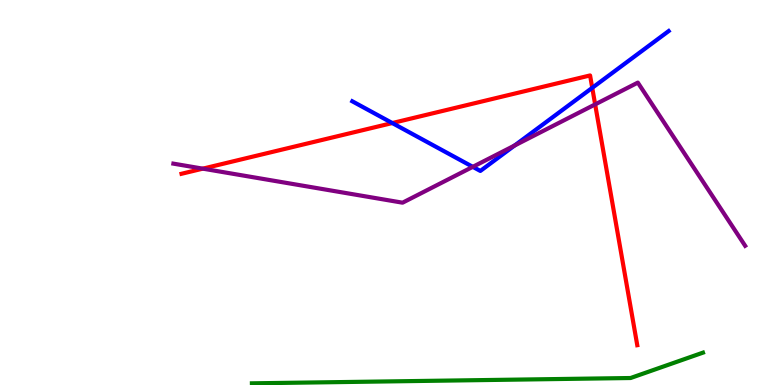[{'lines': ['blue', 'red'], 'intersections': [{'x': 5.06, 'y': 6.8}, {'x': 7.64, 'y': 7.72}]}, {'lines': ['green', 'red'], 'intersections': []}, {'lines': ['purple', 'red'], 'intersections': [{'x': 2.62, 'y': 5.62}, {'x': 7.68, 'y': 7.29}]}, {'lines': ['blue', 'green'], 'intersections': []}, {'lines': ['blue', 'purple'], 'intersections': [{'x': 6.1, 'y': 5.67}, {'x': 6.64, 'y': 6.22}]}, {'lines': ['green', 'purple'], 'intersections': []}]